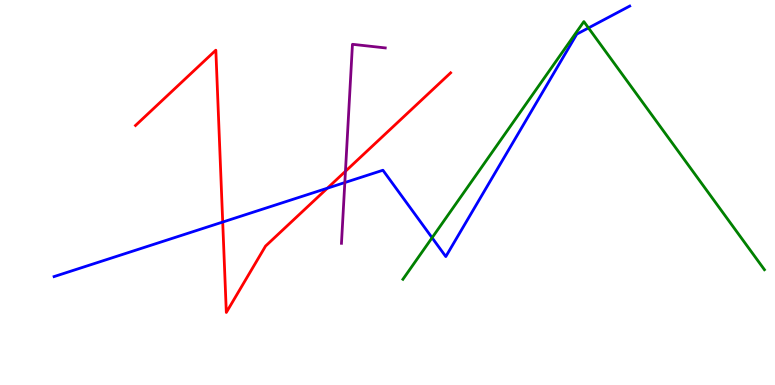[{'lines': ['blue', 'red'], 'intersections': [{'x': 2.87, 'y': 4.23}, {'x': 4.22, 'y': 5.11}]}, {'lines': ['green', 'red'], 'intersections': []}, {'lines': ['purple', 'red'], 'intersections': [{'x': 4.46, 'y': 5.55}]}, {'lines': ['blue', 'green'], 'intersections': [{'x': 5.58, 'y': 3.82}, {'x': 7.59, 'y': 9.27}]}, {'lines': ['blue', 'purple'], 'intersections': [{'x': 4.45, 'y': 5.26}]}, {'lines': ['green', 'purple'], 'intersections': []}]